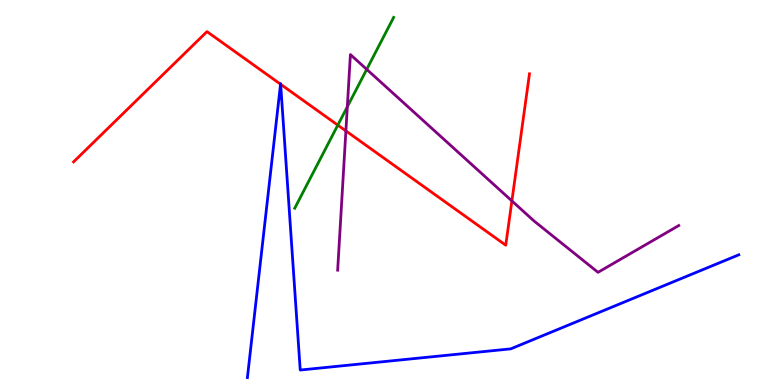[{'lines': ['blue', 'red'], 'intersections': [{'x': 3.62, 'y': 7.81}, {'x': 3.62, 'y': 7.81}]}, {'lines': ['green', 'red'], 'intersections': [{'x': 4.36, 'y': 6.75}]}, {'lines': ['purple', 'red'], 'intersections': [{'x': 4.46, 'y': 6.6}, {'x': 6.6, 'y': 4.78}]}, {'lines': ['blue', 'green'], 'intersections': []}, {'lines': ['blue', 'purple'], 'intersections': []}, {'lines': ['green', 'purple'], 'intersections': [{'x': 4.48, 'y': 7.23}, {'x': 4.73, 'y': 8.2}]}]